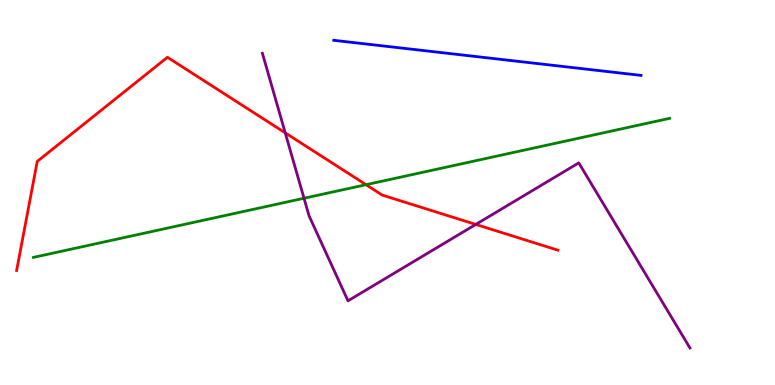[{'lines': ['blue', 'red'], 'intersections': []}, {'lines': ['green', 'red'], 'intersections': [{'x': 4.72, 'y': 5.2}]}, {'lines': ['purple', 'red'], 'intersections': [{'x': 3.68, 'y': 6.55}, {'x': 6.14, 'y': 4.17}]}, {'lines': ['blue', 'green'], 'intersections': []}, {'lines': ['blue', 'purple'], 'intersections': []}, {'lines': ['green', 'purple'], 'intersections': [{'x': 3.92, 'y': 4.85}]}]